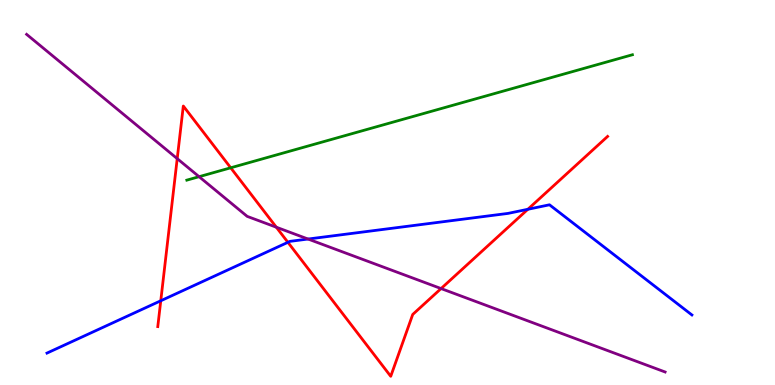[{'lines': ['blue', 'red'], 'intersections': [{'x': 2.07, 'y': 2.19}, {'x': 3.71, 'y': 3.71}, {'x': 6.81, 'y': 4.56}]}, {'lines': ['green', 'red'], 'intersections': [{'x': 2.98, 'y': 5.64}]}, {'lines': ['purple', 'red'], 'intersections': [{'x': 2.29, 'y': 5.88}, {'x': 3.57, 'y': 4.1}, {'x': 5.69, 'y': 2.5}]}, {'lines': ['blue', 'green'], 'intersections': []}, {'lines': ['blue', 'purple'], 'intersections': [{'x': 3.98, 'y': 3.79}]}, {'lines': ['green', 'purple'], 'intersections': [{'x': 2.57, 'y': 5.41}]}]